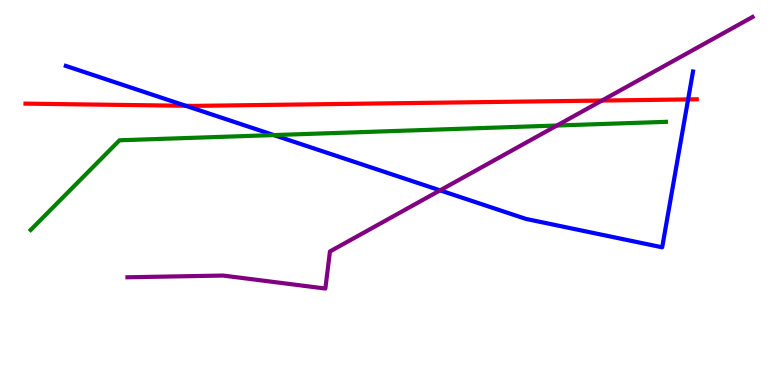[{'lines': ['blue', 'red'], 'intersections': [{'x': 2.4, 'y': 7.25}, {'x': 8.88, 'y': 7.42}]}, {'lines': ['green', 'red'], 'intersections': []}, {'lines': ['purple', 'red'], 'intersections': [{'x': 7.77, 'y': 7.39}]}, {'lines': ['blue', 'green'], 'intersections': [{'x': 3.53, 'y': 6.49}]}, {'lines': ['blue', 'purple'], 'intersections': [{'x': 5.68, 'y': 5.06}]}, {'lines': ['green', 'purple'], 'intersections': [{'x': 7.19, 'y': 6.74}]}]